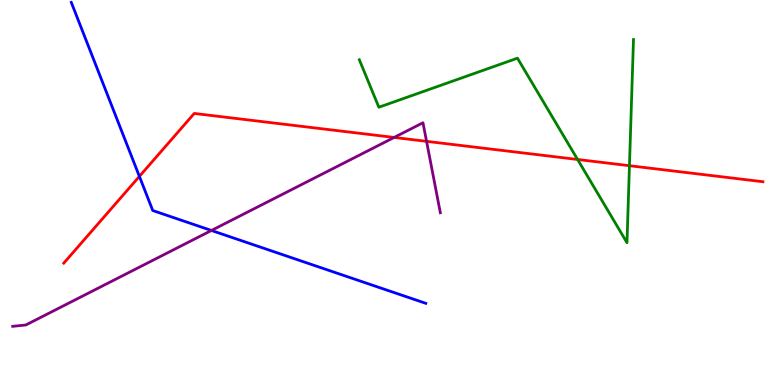[{'lines': ['blue', 'red'], 'intersections': [{'x': 1.8, 'y': 5.42}]}, {'lines': ['green', 'red'], 'intersections': [{'x': 7.45, 'y': 5.86}, {'x': 8.12, 'y': 5.7}]}, {'lines': ['purple', 'red'], 'intersections': [{'x': 5.09, 'y': 6.43}, {'x': 5.5, 'y': 6.33}]}, {'lines': ['blue', 'green'], 'intersections': []}, {'lines': ['blue', 'purple'], 'intersections': [{'x': 2.73, 'y': 4.01}]}, {'lines': ['green', 'purple'], 'intersections': []}]